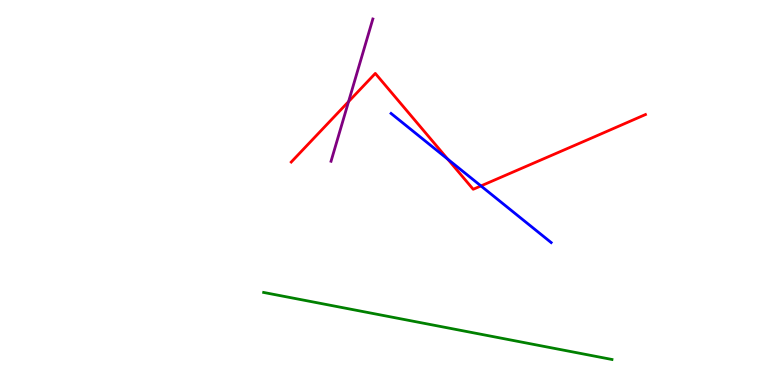[{'lines': ['blue', 'red'], 'intersections': [{'x': 5.78, 'y': 5.87}, {'x': 6.21, 'y': 5.17}]}, {'lines': ['green', 'red'], 'intersections': []}, {'lines': ['purple', 'red'], 'intersections': [{'x': 4.5, 'y': 7.36}]}, {'lines': ['blue', 'green'], 'intersections': []}, {'lines': ['blue', 'purple'], 'intersections': []}, {'lines': ['green', 'purple'], 'intersections': []}]